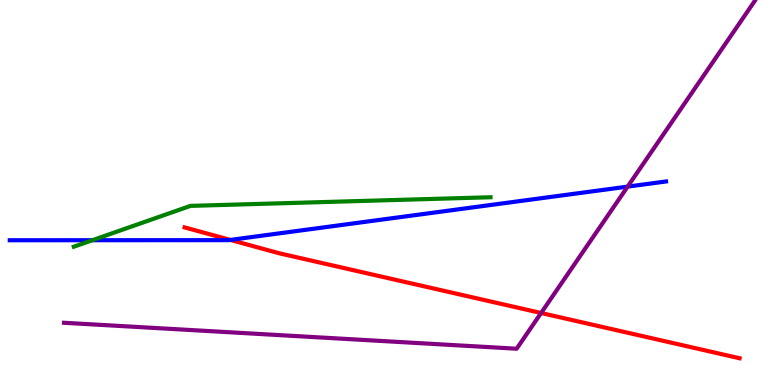[{'lines': ['blue', 'red'], 'intersections': [{'x': 2.97, 'y': 3.77}]}, {'lines': ['green', 'red'], 'intersections': []}, {'lines': ['purple', 'red'], 'intersections': [{'x': 6.98, 'y': 1.87}]}, {'lines': ['blue', 'green'], 'intersections': [{'x': 1.19, 'y': 3.76}]}, {'lines': ['blue', 'purple'], 'intersections': [{'x': 8.1, 'y': 5.15}]}, {'lines': ['green', 'purple'], 'intersections': []}]